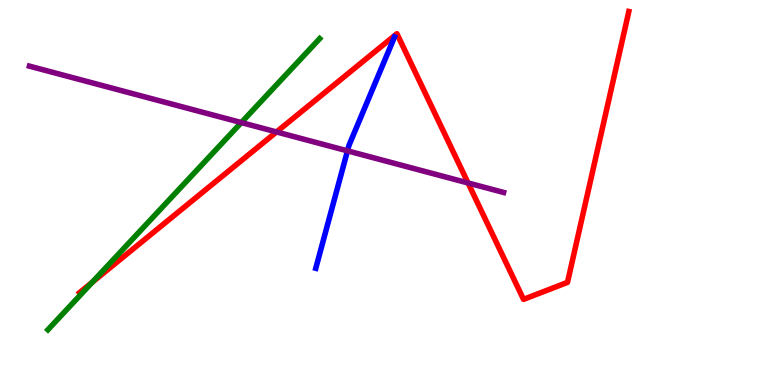[{'lines': ['blue', 'red'], 'intersections': []}, {'lines': ['green', 'red'], 'intersections': [{'x': 1.19, 'y': 2.67}]}, {'lines': ['purple', 'red'], 'intersections': [{'x': 3.57, 'y': 6.57}, {'x': 6.04, 'y': 5.25}]}, {'lines': ['blue', 'green'], 'intersections': []}, {'lines': ['blue', 'purple'], 'intersections': [{'x': 4.48, 'y': 6.08}]}, {'lines': ['green', 'purple'], 'intersections': [{'x': 3.11, 'y': 6.82}]}]